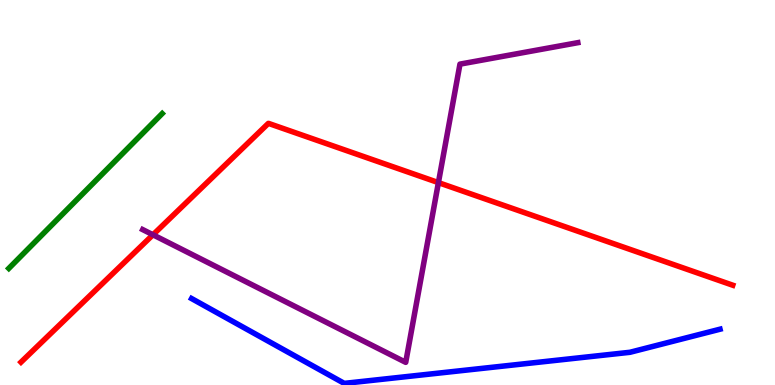[{'lines': ['blue', 'red'], 'intersections': []}, {'lines': ['green', 'red'], 'intersections': []}, {'lines': ['purple', 'red'], 'intersections': [{'x': 1.97, 'y': 3.9}, {'x': 5.66, 'y': 5.26}]}, {'lines': ['blue', 'green'], 'intersections': []}, {'lines': ['blue', 'purple'], 'intersections': []}, {'lines': ['green', 'purple'], 'intersections': []}]